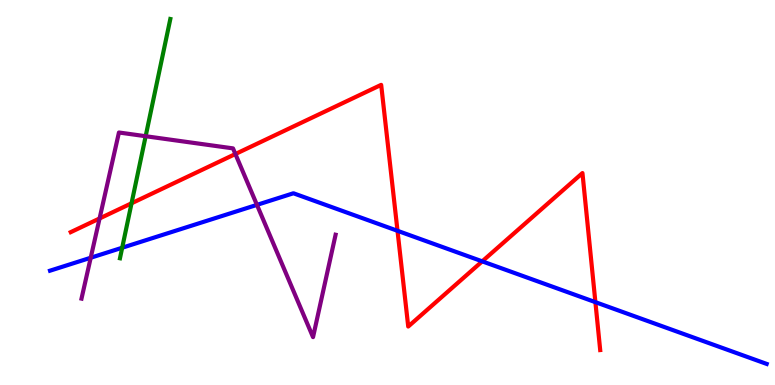[{'lines': ['blue', 'red'], 'intersections': [{'x': 5.13, 'y': 4.01}, {'x': 6.22, 'y': 3.21}, {'x': 7.68, 'y': 2.15}]}, {'lines': ['green', 'red'], 'intersections': [{'x': 1.7, 'y': 4.72}]}, {'lines': ['purple', 'red'], 'intersections': [{'x': 1.28, 'y': 4.33}, {'x': 3.04, 'y': 6.0}]}, {'lines': ['blue', 'green'], 'intersections': [{'x': 1.58, 'y': 3.57}]}, {'lines': ['blue', 'purple'], 'intersections': [{'x': 1.17, 'y': 3.31}, {'x': 3.32, 'y': 4.68}]}, {'lines': ['green', 'purple'], 'intersections': [{'x': 1.88, 'y': 6.46}]}]